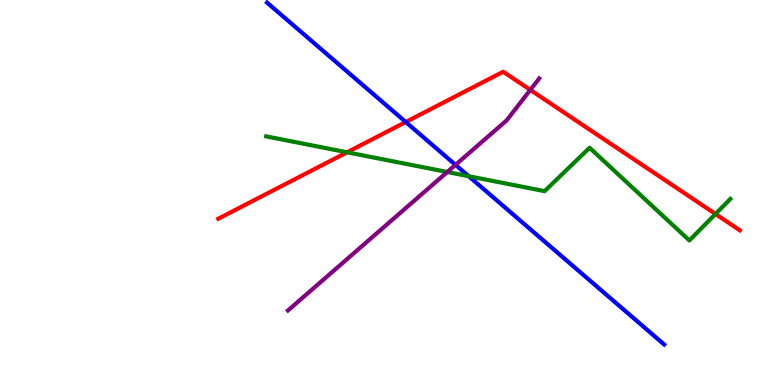[{'lines': ['blue', 'red'], 'intersections': [{'x': 5.24, 'y': 6.83}]}, {'lines': ['green', 'red'], 'intersections': [{'x': 4.48, 'y': 6.04}, {'x': 9.23, 'y': 4.44}]}, {'lines': ['purple', 'red'], 'intersections': [{'x': 6.84, 'y': 7.66}]}, {'lines': ['blue', 'green'], 'intersections': [{'x': 6.05, 'y': 5.42}]}, {'lines': ['blue', 'purple'], 'intersections': [{'x': 5.88, 'y': 5.72}]}, {'lines': ['green', 'purple'], 'intersections': [{'x': 5.77, 'y': 5.53}]}]